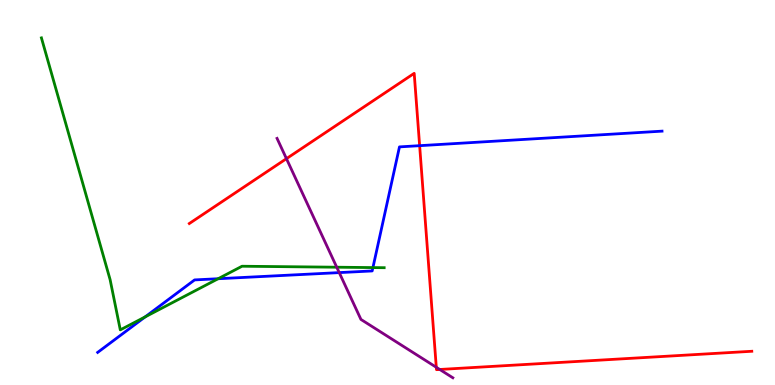[{'lines': ['blue', 'red'], 'intersections': [{'x': 5.41, 'y': 6.22}]}, {'lines': ['green', 'red'], 'intersections': []}, {'lines': ['purple', 'red'], 'intersections': [{'x': 3.7, 'y': 5.88}, {'x': 5.63, 'y': 0.46}, {'x': 5.67, 'y': 0.403}]}, {'lines': ['blue', 'green'], 'intersections': [{'x': 1.87, 'y': 1.77}, {'x': 2.81, 'y': 2.76}, {'x': 4.81, 'y': 3.05}]}, {'lines': ['blue', 'purple'], 'intersections': [{'x': 4.38, 'y': 2.92}]}, {'lines': ['green', 'purple'], 'intersections': [{'x': 4.35, 'y': 3.06}]}]